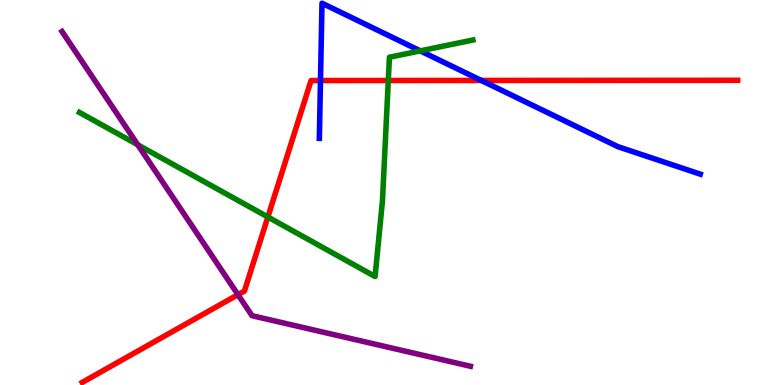[{'lines': ['blue', 'red'], 'intersections': [{'x': 4.14, 'y': 7.91}, {'x': 6.21, 'y': 7.91}]}, {'lines': ['green', 'red'], 'intersections': [{'x': 3.46, 'y': 4.36}, {'x': 5.01, 'y': 7.91}]}, {'lines': ['purple', 'red'], 'intersections': [{'x': 3.07, 'y': 2.35}]}, {'lines': ['blue', 'green'], 'intersections': [{'x': 5.42, 'y': 8.68}]}, {'lines': ['blue', 'purple'], 'intersections': []}, {'lines': ['green', 'purple'], 'intersections': [{'x': 1.78, 'y': 6.24}]}]